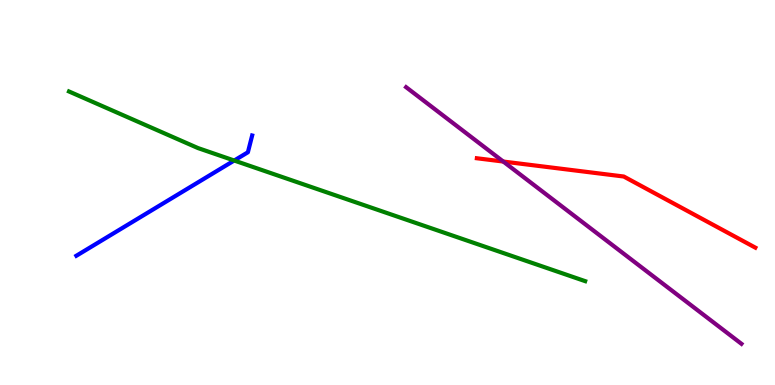[{'lines': ['blue', 'red'], 'intersections': []}, {'lines': ['green', 'red'], 'intersections': []}, {'lines': ['purple', 'red'], 'intersections': [{'x': 6.49, 'y': 5.8}]}, {'lines': ['blue', 'green'], 'intersections': [{'x': 3.02, 'y': 5.83}]}, {'lines': ['blue', 'purple'], 'intersections': []}, {'lines': ['green', 'purple'], 'intersections': []}]